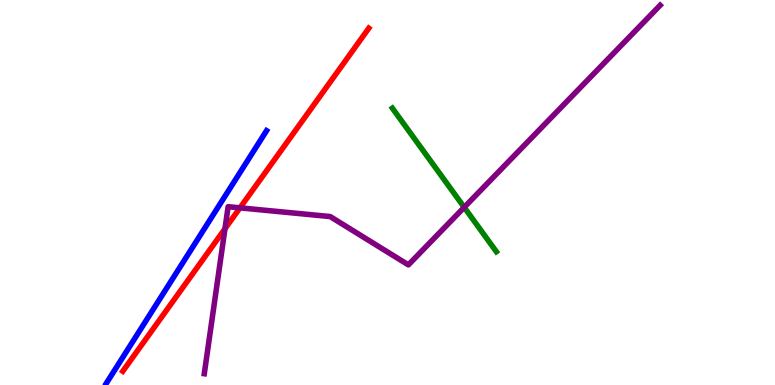[{'lines': ['blue', 'red'], 'intersections': []}, {'lines': ['green', 'red'], 'intersections': []}, {'lines': ['purple', 'red'], 'intersections': [{'x': 2.9, 'y': 4.06}, {'x': 3.1, 'y': 4.6}]}, {'lines': ['blue', 'green'], 'intersections': []}, {'lines': ['blue', 'purple'], 'intersections': []}, {'lines': ['green', 'purple'], 'intersections': [{'x': 5.99, 'y': 4.62}]}]